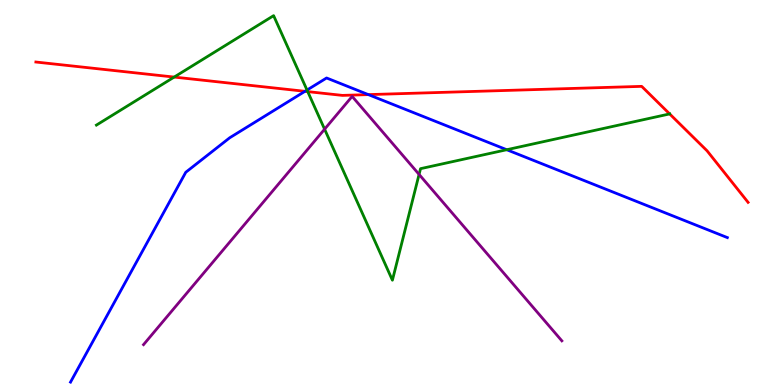[{'lines': ['blue', 'red'], 'intersections': [{'x': 3.94, 'y': 7.63}, {'x': 4.75, 'y': 7.54}]}, {'lines': ['green', 'red'], 'intersections': [{'x': 2.25, 'y': 8.0}, {'x': 3.97, 'y': 7.62}, {'x': 8.64, 'y': 7.04}]}, {'lines': ['purple', 'red'], 'intersections': []}, {'lines': ['blue', 'green'], 'intersections': [{'x': 3.96, 'y': 7.66}, {'x': 6.54, 'y': 6.11}]}, {'lines': ['blue', 'purple'], 'intersections': []}, {'lines': ['green', 'purple'], 'intersections': [{'x': 4.19, 'y': 6.64}, {'x': 5.41, 'y': 5.47}]}]